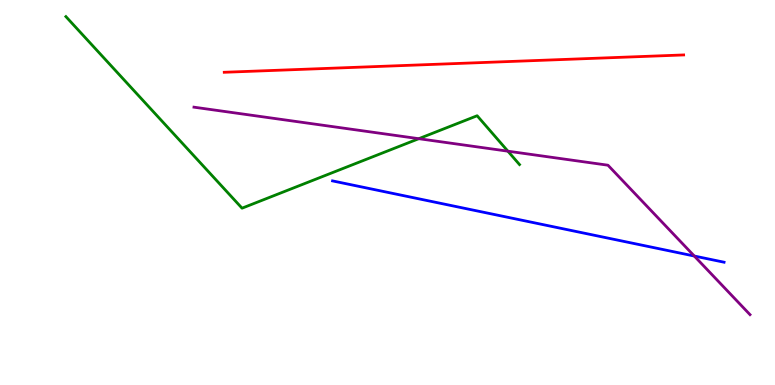[{'lines': ['blue', 'red'], 'intersections': []}, {'lines': ['green', 'red'], 'intersections': []}, {'lines': ['purple', 'red'], 'intersections': []}, {'lines': ['blue', 'green'], 'intersections': []}, {'lines': ['blue', 'purple'], 'intersections': [{'x': 8.96, 'y': 3.35}]}, {'lines': ['green', 'purple'], 'intersections': [{'x': 5.4, 'y': 6.4}, {'x': 6.55, 'y': 6.07}]}]